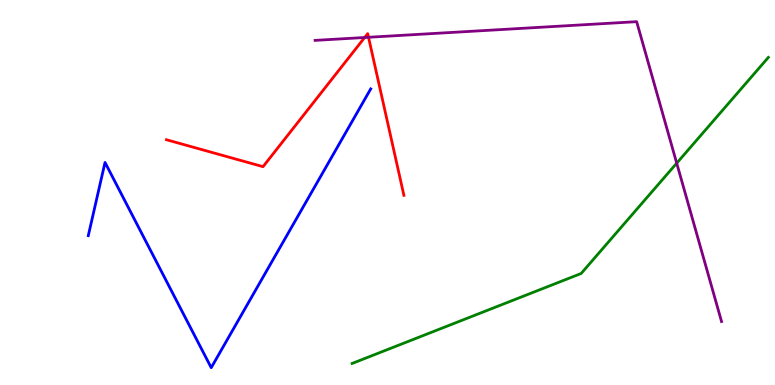[{'lines': ['blue', 'red'], 'intersections': []}, {'lines': ['green', 'red'], 'intersections': []}, {'lines': ['purple', 'red'], 'intersections': [{'x': 4.71, 'y': 9.03}, {'x': 4.76, 'y': 9.03}]}, {'lines': ['blue', 'green'], 'intersections': []}, {'lines': ['blue', 'purple'], 'intersections': []}, {'lines': ['green', 'purple'], 'intersections': [{'x': 8.73, 'y': 5.76}]}]